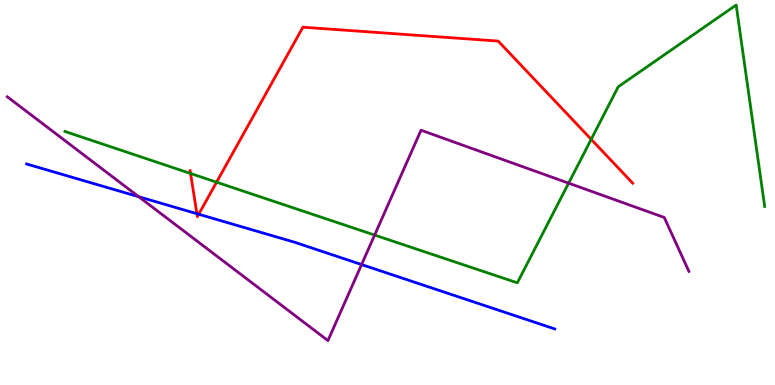[{'lines': ['blue', 'red'], 'intersections': [{'x': 2.54, 'y': 4.45}, {'x': 2.56, 'y': 4.44}]}, {'lines': ['green', 'red'], 'intersections': [{'x': 2.46, 'y': 5.49}, {'x': 2.79, 'y': 5.27}, {'x': 7.63, 'y': 6.38}]}, {'lines': ['purple', 'red'], 'intersections': []}, {'lines': ['blue', 'green'], 'intersections': []}, {'lines': ['blue', 'purple'], 'intersections': [{'x': 1.79, 'y': 4.89}, {'x': 4.67, 'y': 3.13}]}, {'lines': ['green', 'purple'], 'intersections': [{'x': 4.83, 'y': 3.89}, {'x': 7.34, 'y': 5.24}]}]